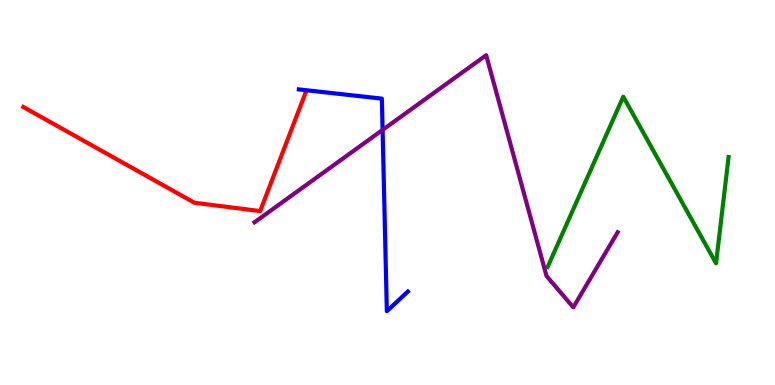[{'lines': ['blue', 'red'], 'intersections': []}, {'lines': ['green', 'red'], 'intersections': []}, {'lines': ['purple', 'red'], 'intersections': []}, {'lines': ['blue', 'green'], 'intersections': []}, {'lines': ['blue', 'purple'], 'intersections': [{'x': 4.94, 'y': 6.63}]}, {'lines': ['green', 'purple'], 'intersections': []}]